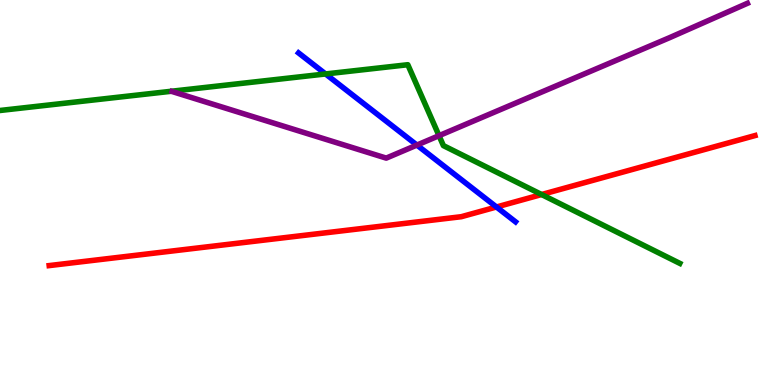[{'lines': ['blue', 'red'], 'intersections': [{'x': 6.41, 'y': 4.62}]}, {'lines': ['green', 'red'], 'intersections': [{'x': 6.99, 'y': 4.95}]}, {'lines': ['purple', 'red'], 'intersections': []}, {'lines': ['blue', 'green'], 'intersections': [{'x': 4.2, 'y': 8.08}]}, {'lines': ['blue', 'purple'], 'intersections': [{'x': 5.38, 'y': 6.23}]}, {'lines': ['green', 'purple'], 'intersections': [{'x': 5.66, 'y': 6.48}]}]